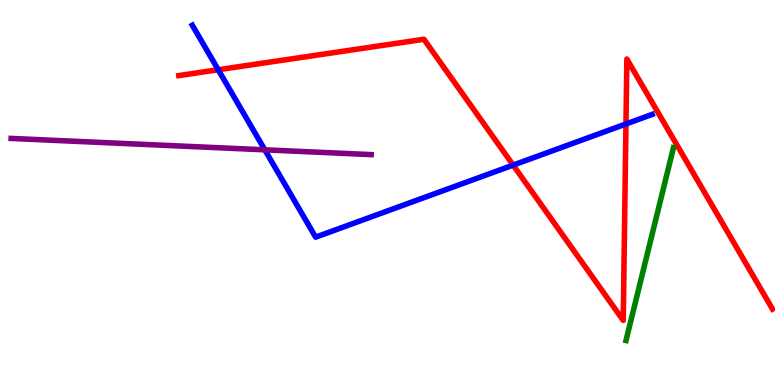[{'lines': ['blue', 'red'], 'intersections': [{'x': 2.82, 'y': 8.19}, {'x': 6.62, 'y': 5.71}, {'x': 8.08, 'y': 6.78}]}, {'lines': ['green', 'red'], 'intersections': []}, {'lines': ['purple', 'red'], 'intersections': []}, {'lines': ['blue', 'green'], 'intersections': []}, {'lines': ['blue', 'purple'], 'intersections': [{'x': 3.42, 'y': 6.11}]}, {'lines': ['green', 'purple'], 'intersections': []}]